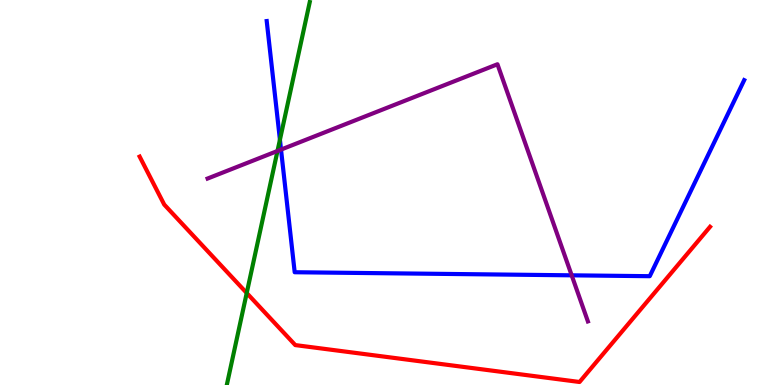[{'lines': ['blue', 'red'], 'intersections': []}, {'lines': ['green', 'red'], 'intersections': [{'x': 3.18, 'y': 2.39}]}, {'lines': ['purple', 'red'], 'intersections': []}, {'lines': ['blue', 'green'], 'intersections': [{'x': 3.61, 'y': 6.37}]}, {'lines': ['blue', 'purple'], 'intersections': [{'x': 3.63, 'y': 6.11}, {'x': 7.38, 'y': 2.85}]}, {'lines': ['green', 'purple'], 'intersections': [{'x': 3.58, 'y': 6.08}]}]